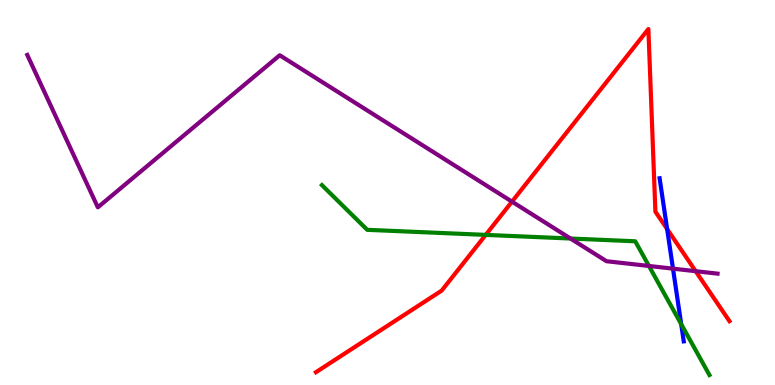[{'lines': ['blue', 'red'], 'intersections': [{'x': 8.61, 'y': 4.05}]}, {'lines': ['green', 'red'], 'intersections': [{'x': 6.27, 'y': 3.9}]}, {'lines': ['purple', 'red'], 'intersections': [{'x': 6.61, 'y': 4.76}, {'x': 8.98, 'y': 2.96}]}, {'lines': ['blue', 'green'], 'intersections': [{'x': 8.79, 'y': 1.58}]}, {'lines': ['blue', 'purple'], 'intersections': [{'x': 8.68, 'y': 3.02}]}, {'lines': ['green', 'purple'], 'intersections': [{'x': 7.36, 'y': 3.8}, {'x': 8.37, 'y': 3.09}]}]